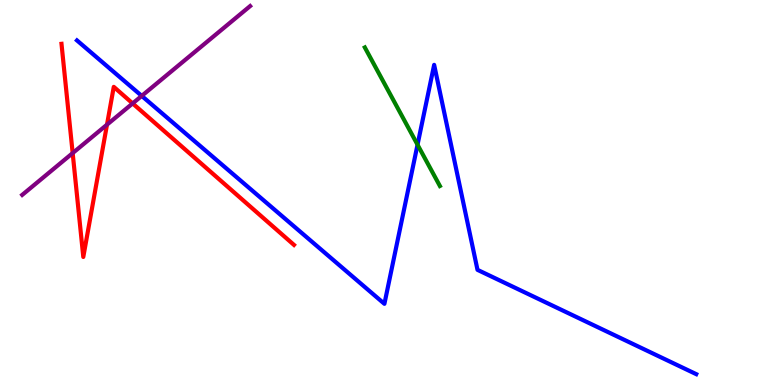[{'lines': ['blue', 'red'], 'intersections': []}, {'lines': ['green', 'red'], 'intersections': []}, {'lines': ['purple', 'red'], 'intersections': [{'x': 0.938, 'y': 6.02}, {'x': 1.38, 'y': 6.76}, {'x': 1.71, 'y': 7.31}]}, {'lines': ['blue', 'green'], 'intersections': [{'x': 5.39, 'y': 6.24}]}, {'lines': ['blue', 'purple'], 'intersections': [{'x': 1.83, 'y': 7.51}]}, {'lines': ['green', 'purple'], 'intersections': []}]